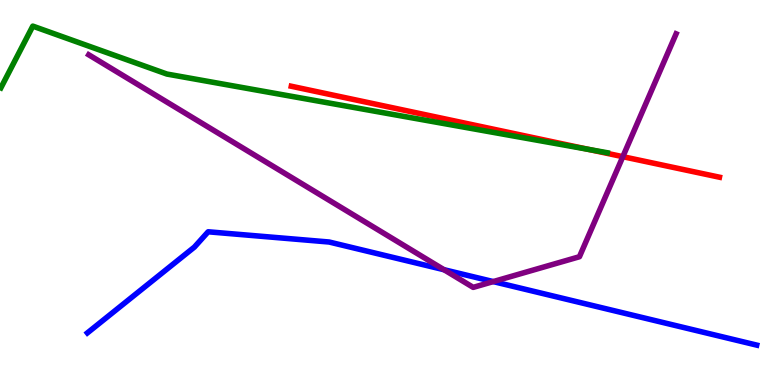[{'lines': ['blue', 'red'], 'intersections': []}, {'lines': ['green', 'red'], 'intersections': [{'x': 7.6, 'y': 6.12}]}, {'lines': ['purple', 'red'], 'intersections': [{'x': 8.04, 'y': 5.93}]}, {'lines': ['blue', 'green'], 'intersections': []}, {'lines': ['blue', 'purple'], 'intersections': [{'x': 5.73, 'y': 2.99}, {'x': 6.36, 'y': 2.69}]}, {'lines': ['green', 'purple'], 'intersections': []}]